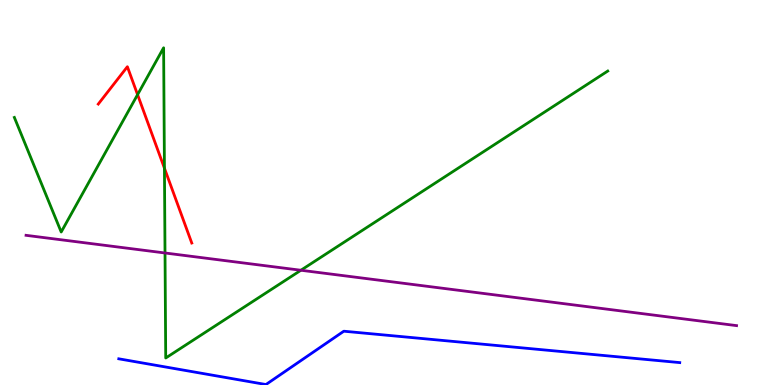[{'lines': ['blue', 'red'], 'intersections': []}, {'lines': ['green', 'red'], 'intersections': [{'x': 1.78, 'y': 7.54}, {'x': 2.12, 'y': 5.63}]}, {'lines': ['purple', 'red'], 'intersections': []}, {'lines': ['blue', 'green'], 'intersections': []}, {'lines': ['blue', 'purple'], 'intersections': []}, {'lines': ['green', 'purple'], 'intersections': [{'x': 2.13, 'y': 3.43}, {'x': 3.88, 'y': 2.98}]}]